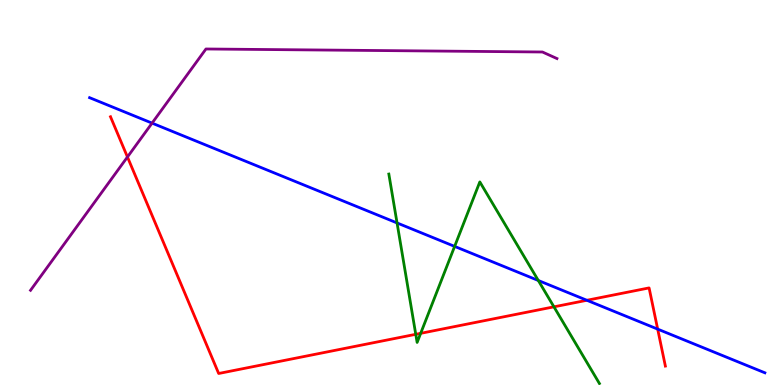[{'lines': ['blue', 'red'], 'intersections': [{'x': 7.57, 'y': 2.2}, {'x': 8.49, 'y': 1.45}]}, {'lines': ['green', 'red'], 'intersections': [{'x': 5.36, 'y': 1.32}, {'x': 5.43, 'y': 1.34}, {'x': 7.15, 'y': 2.03}]}, {'lines': ['purple', 'red'], 'intersections': [{'x': 1.64, 'y': 5.92}]}, {'lines': ['blue', 'green'], 'intersections': [{'x': 5.12, 'y': 4.21}, {'x': 5.87, 'y': 3.6}, {'x': 6.95, 'y': 2.71}]}, {'lines': ['blue', 'purple'], 'intersections': [{'x': 1.96, 'y': 6.8}]}, {'lines': ['green', 'purple'], 'intersections': []}]